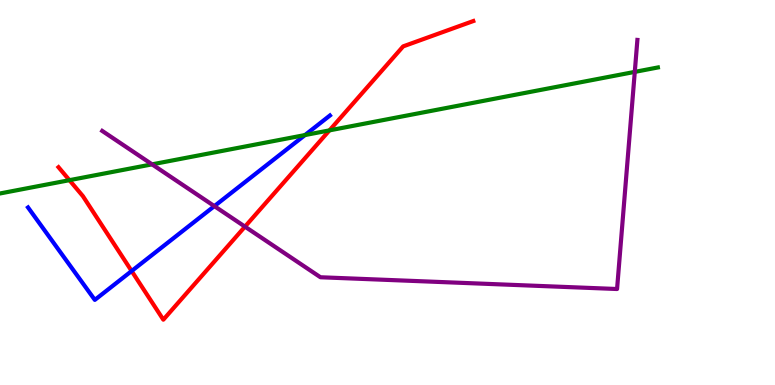[{'lines': ['blue', 'red'], 'intersections': [{'x': 1.7, 'y': 2.96}]}, {'lines': ['green', 'red'], 'intersections': [{'x': 0.896, 'y': 5.32}, {'x': 4.25, 'y': 6.61}]}, {'lines': ['purple', 'red'], 'intersections': [{'x': 3.16, 'y': 4.11}]}, {'lines': ['blue', 'green'], 'intersections': [{'x': 3.94, 'y': 6.49}]}, {'lines': ['blue', 'purple'], 'intersections': [{'x': 2.77, 'y': 4.65}]}, {'lines': ['green', 'purple'], 'intersections': [{'x': 1.96, 'y': 5.73}, {'x': 8.19, 'y': 8.13}]}]